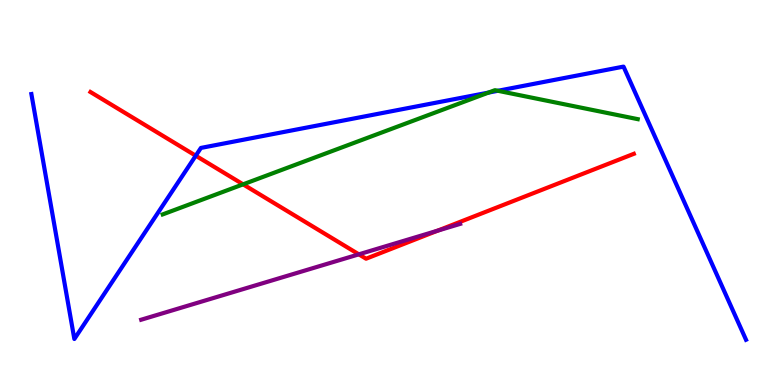[{'lines': ['blue', 'red'], 'intersections': [{'x': 2.53, 'y': 5.96}]}, {'lines': ['green', 'red'], 'intersections': [{'x': 3.14, 'y': 5.21}]}, {'lines': ['purple', 'red'], 'intersections': [{'x': 4.63, 'y': 3.39}, {'x': 5.65, 'y': 4.01}]}, {'lines': ['blue', 'green'], 'intersections': [{'x': 6.3, 'y': 7.6}, {'x': 6.42, 'y': 7.64}]}, {'lines': ['blue', 'purple'], 'intersections': []}, {'lines': ['green', 'purple'], 'intersections': []}]